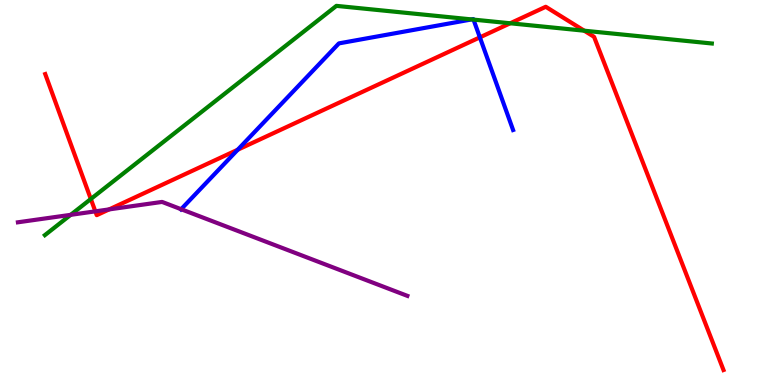[{'lines': ['blue', 'red'], 'intersections': [{'x': 3.07, 'y': 6.11}, {'x': 6.19, 'y': 9.03}]}, {'lines': ['green', 'red'], 'intersections': [{'x': 1.17, 'y': 4.83}, {'x': 6.58, 'y': 9.4}, {'x': 7.54, 'y': 9.2}]}, {'lines': ['purple', 'red'], 'intersections': [{'x': 1.23, 'y': 4.51}, {'x': 1.41, 'y': 4.56}]}, {'lines': ['blue', 'green'], 'intersections': [{'x': 6.09, 'y': 9.5}, {'x': 6.11, 'y': 9.49}]}, {'lines': ['blue', 'purple'], 'intersections': [{'x': 2.34, 'y': 4.57}]}, {'lines': ['green', 'purple'], 'intersections': [{'x': 0.912, 'y': 4.42}]}]